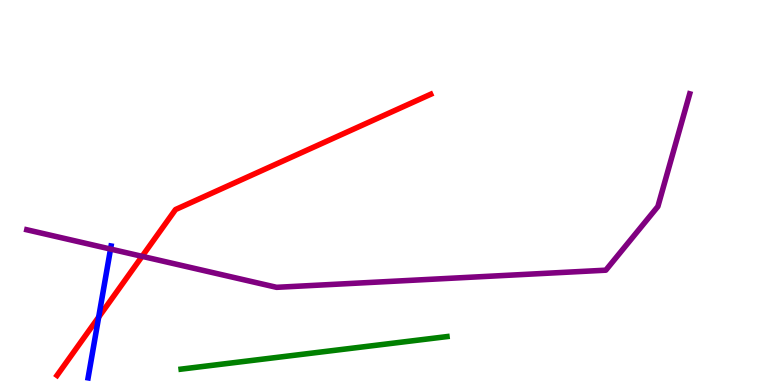[{'lines': ['blue', 'red'], 'intersections': [{'x': 1.27, 'y': 1.76}]}, {'lines': ['green', 'red'], 'intersections': []}, {'lines': ['purple', 'red'], 'intersections': [{'x': 1.83, 'y': 3.34}]}, {'lines': ['blue', 'green'], 'intersections': []}, {'lines': ['blue', 'purple'], 'intersections': [{'x': 1.43, 'y': 3.53}]}, {'lines': ['green', 'purple'], 'intersections': []}]